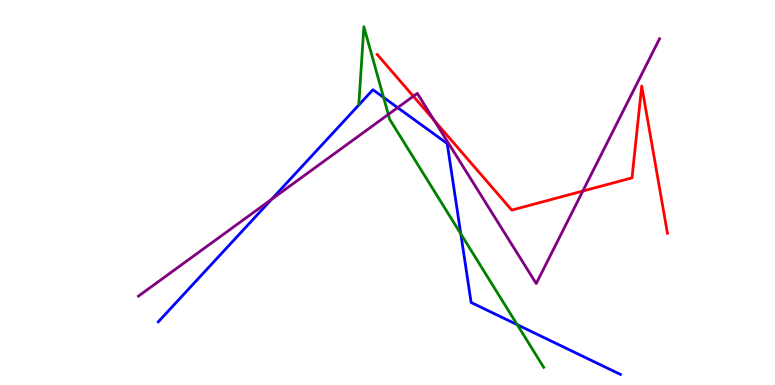[{'lines': ['blue', 'red'], 'intersections': []}, {'lines': ['green', 'red'], 'intersections': []}, {'lines': ['purple', 'red'], 'intersections': [{'x': 5.33, 'y': 7.5}, {'x': 5.6, 'y': 6.87}, {'x': 7.52, 'y': 5.04}]}, {'lines': ['blue', 'green'], 'intersections': [{'x': 4.95, 'y': 7.47}, {'x': 5.95, 'y': 3.93}, {'x': 6.67, 'y': 1.57}]}, {'lines': ['blue', 'purple'], 'intersections': [{'x': 3.5, 'y': 4.82}, {'x': 5.13, 'y': 7.2}]}, {'lines': ['green', 'purple'], 'intersections': [{'x': 5.01, 'y': 7.03}]}]